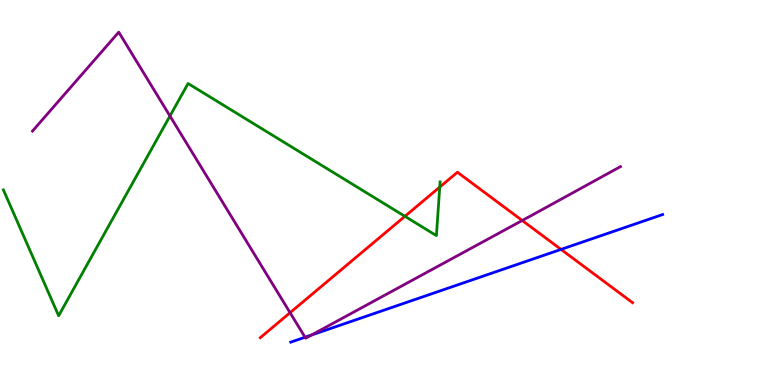[{'lines': ['blue', 'red'], 'intersections': [{'x': 7.24, 'y': 3.52}]}, {'lines': ['green', 'red'], 'intersections': [{'x': 5.22, 'y': 4.38}, {'x': 5.67, 'y': 5.14}]}, {'lines': ['purple', 'red'], 'intersections': [{'x': 3.74, 'y': 1.88}, {'x': 6.74, 'y': 4.27}]}, {'lines': ['blue', 'green'], 'intersections': []}, {'lines': ['blue', 'purple'], 'intersections': [{'x': 3.94, 'y': 1.24}, {'x': 4.02, 'y': 1.3}]}, {'lines': ['green', 'purple'], 'intersections': [{'x': 2.19, 'y': 6.99}]}]